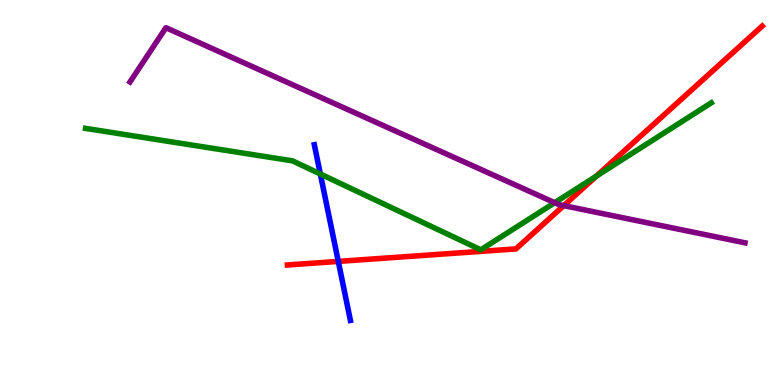[{'lines': ['blue', 'red'], 'intersections': [{'x': 4.37, 'y': 3.21}]}, {'lines': ['green', 'red'], 'intersections': [{'x': 7.7, 'y': 5.43}]}, {'lines': ['purple', 'red'], 'intersections': [{'x': 7.27, 'y': 4.66}]}, {'lines': ['blue', 'green'], 'intersections': [{'x': 4.13, 'y': 5.48}]}, {'lines': ['blue', 'purple'], 'intersections': []}, {'lines': ['green', 'purple'], 'intersections': [{'x': 7.16, 'y': 4.74}]}]